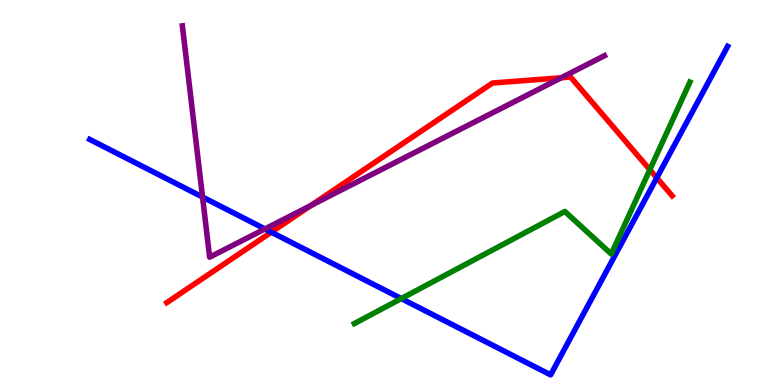[{'lines': ['blue', 'red'], 'intersections': [{'x': 3.5, 'y': 3.97}, {'x': 8.47, 'y': 5.38}]}, {'lines': ['green', 'red'], 'intersections': [{'x': 8.38, 'y': 5.59}]}, {'lines': ['purple', 'red'], 'intersections': [{'x': 4.01, 'y': 4.66}, {'x': 7.24, 'y': 7.98}]}, {'lines': ['blue', 'green'], 'intersections': [{'x': 5.18, 'y': 2.24}]}, {'lines': ['blue', 'purple'], 'intersections': [{'x': 2.61, 'y': 4.88}, {'x': 3.42, 'y': 4.05}]}, {'lines': ['green', 'purple'], 'intersections': []}]